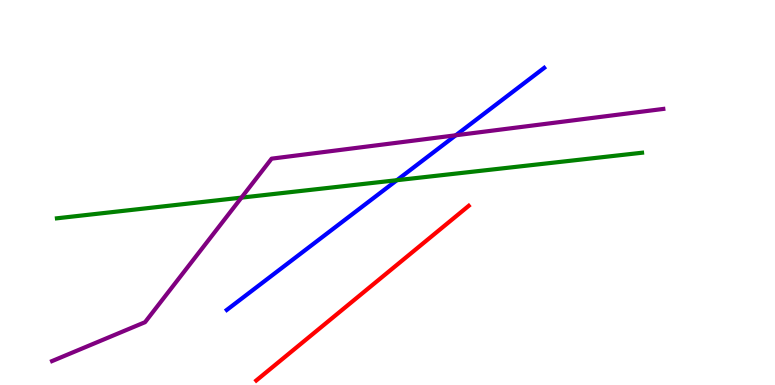[{'lines': ['blue', 'red'], 'intersections': []}, {'lines': ['green', 'red'], 'intersections': []}, {'lines': ['purple', 'red'], 'intersections': []}, {'lines': ['blue', 'green'], 'intersections': [{'x': 5.12, 'y': 5.32}]}, {'lines': ['blue', 'purple'], 'intersections': [{'x': 5.88, 'y': 6.49}]}, {'lines': ['green', 'purple'], 'intersections': [{'x': 3.12, 'y': 4.87}]}]